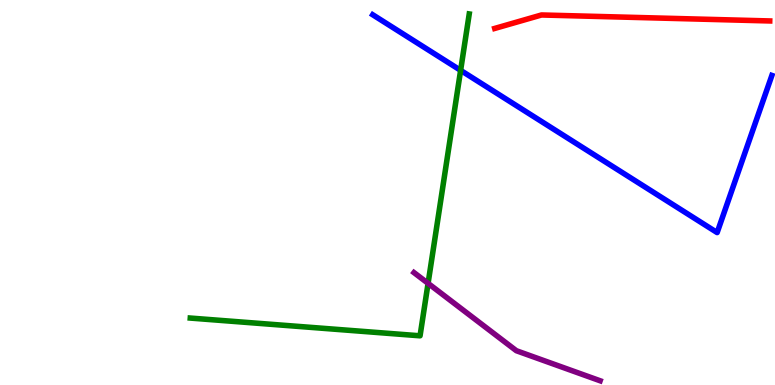[{'lines': ['blue', 'red'], 'intersections': []}, {'lines': ['green', 'red'], 'intersections': []}, {'lines': ['purple', 'red'], 'intersections': []}, {'lines': ['blue', 'green'], 'intersections': [{'x': 5.94, 'y': 8.17}]}, {'lines': ['blue', 'purple'], 'intersections': []}, {'lines': ['green', 'purple'], 'intersections': [{'x': 5.52, 'y': 2.64}]}]